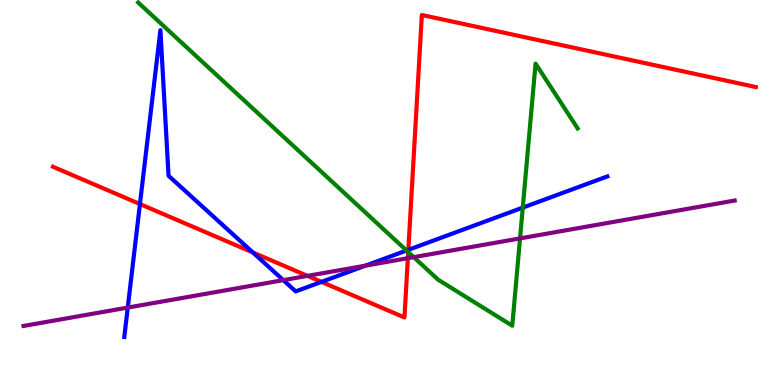[{'lines': ['blue', 'red'], 'intersections': [{'x': 1.81, 'y': 4.7}, {'x': 3.26, 'y': 3.44}, {'x': 4.15, 'y': 2.68}, {'x': 5.27, 'y': 3.51}]}, {'lines': ['green', 'red'], 'intersections': [{'x': 5.27, 'y': 3.45}]}, {'lines': ['purple', 'red'], 'intersections': [{'x': 3.97, 'y': 2.83}, {'x': 5.26, 'y': 3.29}]}, {'lines': ['blue', 'green'], 'intersections': [{'x': 5.25, 'y': 3.49}, {'x': 6.75, 'y': 4.61}]}, {'lines': ['blue', 'purple'], 'intersections': [{'x': 1.65, 'y': 2.01}, {'x': 3.66, 'y': 2.72}, {'x': 4.72, 'y': 3.1}]}, {'lines': ['green', 'purple'], 'intersections': [{'x': 5.34, 'y': 3.32}, {'x': 6.71, 'y': 3.81}]}]